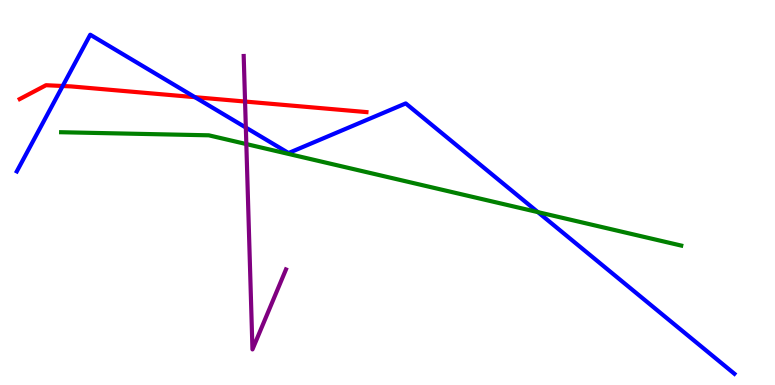[{'lines': ['blue', 'red'], 'intersections': [{'x': 0.809, 'y': 7.77}, {'x': 2.52, 'y': 7.48}]}, {'lines': ['green', 'red'], 'intersections': []}, {'lines': ['purple', 'red'], 'intersections': [{'x': 3.16, 'y': 7.36}]}, {'lines': ['blue', 'green'], 'intersections': [{'x': 6.94, 'y': 4.49}]}, {'lines': ['blue', 'purple'], 'intersections': [{'x': 3.17, 'y': 6.69}]}, {'lines': ['green', 'purple'], 'intersections': [{'x': 3.18, 'y': 6.26}]}]